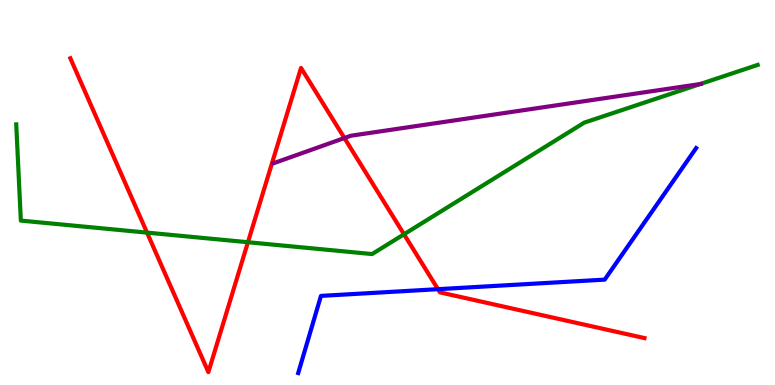[{'lines': ['blue', 'red'], 'intersections': [{'x': 5.65, 'y': 2.49}]}, {'lines': ['green', 'red'], 'intersections': [{'x': 1.9, 'y': 3.96}, {'x': 3.2, 'y': 3.71}, {'x': 5.21, 'y': 3.91}]}, {'lines': ['purple', 'red'], 'intersections': [{'x': 4.44, 'y': 6.41}]}, {'lines': ['blue', 'green'], 'intersections': []}, {'lines': ['blue', 'purple'], 'intersections': []}, {'lines': ['green', 'purple'], 'intersections': [{'x': 9.03, 'y': 7.82}]}]